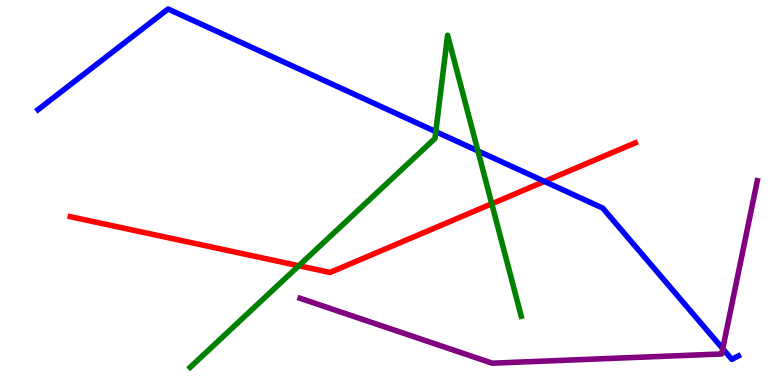[{'lines': ['blue', 'red'], 'intersections': [{'x': 7.03, 'y': 5.29}]}, {'lines': ['green', 'red'], 'intersections': [{'x': 3.86, 'y': 3.1}, {'x': 6.35, 'y': 4.71}]}, {'lines': ['purple', 'red'], 'intersections': []}, {'lines': ['blue', 'green'], 'intersections': [{'x': 5.62, 'y': 6.58}, {'x': 6.17, 'y': 6.08}]}, {'lines': ['blue', 'purple'], 'intersections': [{'x': 9.33, 'y': 0.943}]}, {'lines': ['green', 'purple'], 'intersections': []}]